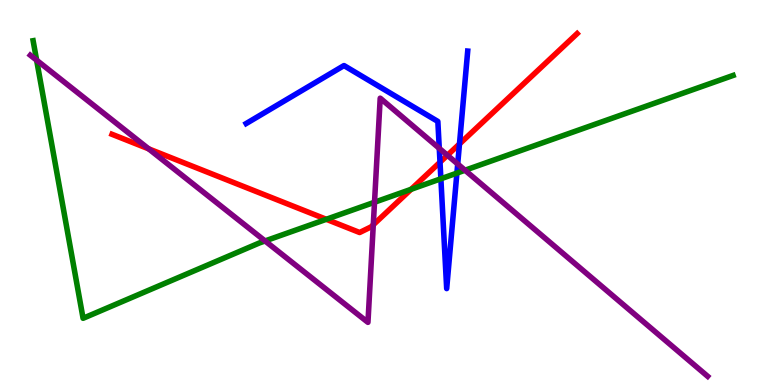[{'lines': ['blue', 'red'], 'intersections': [{'x': 5.68, 'y': 5.79}, {'x': 5.93, 'y': 6.26}]}, {'lines': ['green', 'red'], 'intersections': [{'x': 4.21, 'y': 4.3}, {'x': 5.3, 'y': 5.08}]}, {'lines': ['purple', 'red'], 'intersections': [{'x': 1.92, 'y': 6.13}, {'x': 4.82, 'y': 4.16}, {'x': 5.77, 'y': 5.97}]}, {'lines': ['blue', 'green'], 'intersections': [{'x': 5.69, 'y': 5.36}, {'x': 5.9, 'y': 5.5}]}, {'lines': ['blue', 'purple'], 'intersections': [{'x': 5.67, 'y': 6.15}, {'x': 5.91, 'y': 5.74}]}, {'lines': ['green', 'purple'], 'intersections': [{'x': 0.473, 'y': 8.44}, {'x': 3.42, 'y': 3.74}, {'x': 4.83, 'y': 4.75}, {'x': 6.0, 'y': 5.58}]}]